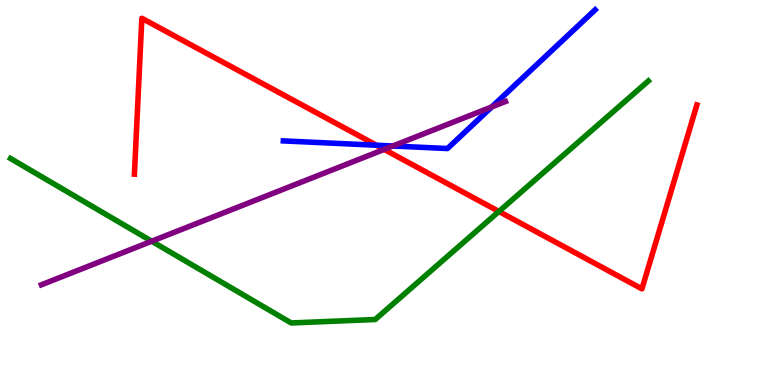[{'lines': ['blue', 'red'], 'intersections': [{'x': 4.86, 'y': 6.23}]}, {'lines': ['green', 'red'], 'intersections': [{'x': 6.44, 'y': 4.51}]}, {'lines': ['purple', 'red'], 'intersections': [{'x': 4.96, 'y': 6.12}]}, {'lines': ['blue', 'green'], 'intersections': []}, {'lines': ['blue', 'purple'], 'intersections': [{'x': 5.07, 'y': 6.21}, {'x': 6.35, 'y': 7.22}]}, {'lines': ['green', 'purple'], 'intersections': [{'x': 1.96, 'y': 3.73}]}]